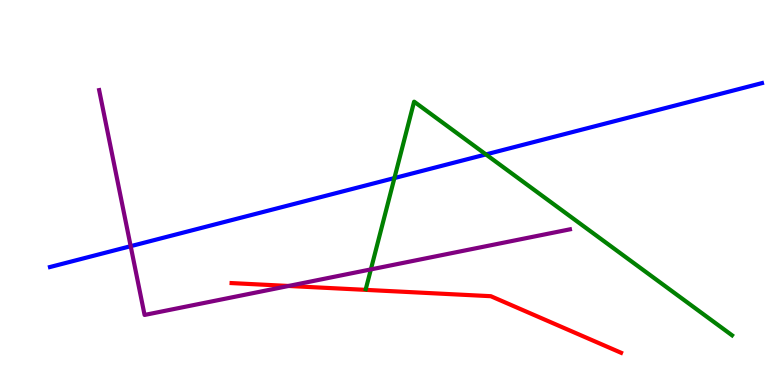[{'lines': ['blue', 'red'], 'intersections': []}, {'lines': ['green', 'red'], 'intersections': []}, {'lines': ['purple', 'red'], 'intersections': [{'x': 3.72, 'y': 2.57}]}, {'lines': ['blue', 'green'], 'intersections': [{'x': 5.09, 'y': 5.38}, {'x': 6.27, 'y': 5.99}]}, {'lines': ['blue', 'purple'], 'intersections': [{'x': 1.69, 'y': 3.61}]}, {'lines': ['green', 'purple'], 'intersections': [{'x': 4.79, 'y': 3.0}]}]